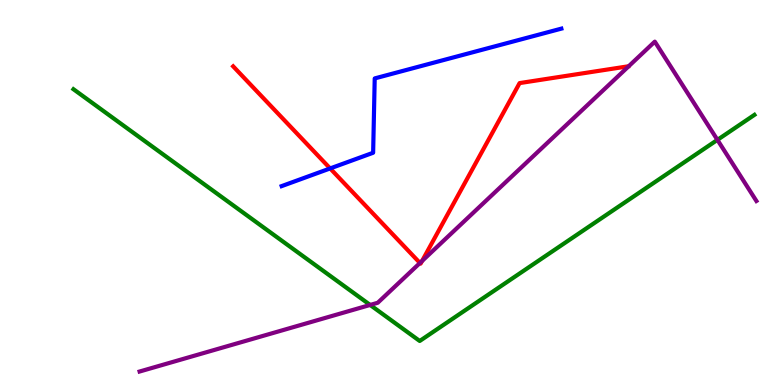[{'lines': ['blue', 'red'], 'intersections': [{'x': 4.26, 'y': 5.63}]}, {'lines': ['green', 'red'], 'intersections': []}, {'lines': ['purple', 'red'], 'intersections': [{'x': 5.42, 'y': 3.17}, {'x': 5.45, 'y': 3.22}]}, {'lines': ['blue', 'green'], 'intersections': []}, {'lines': ['blue', 'purple'], 'intersections': []}, {'lines': ['green', 'purple'], 'intersections': [{'x': 4.78, 'y': 2.08}, {'x': 9.26, 'y': 6.37}]}]